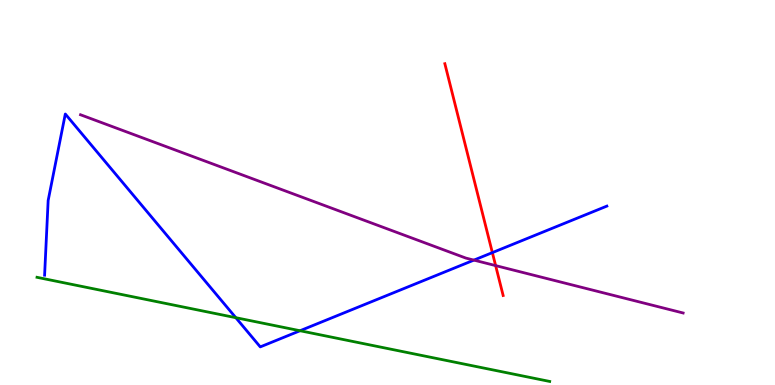[{'lines': ['blue', 'red'], 'intersections': [{'x': 6.35, 'y': 3.44}]}, {'lines': ['green', 'red'], 'intersections': []}, {'lines': ['purple', 'red'], 'intersections': [{'x': 6.4, 'y': 3.1}]}, {'lines': ['blue', 'green'], 'intersections': [{'x': 3.04, 'y': 1.75}, {'x': 3.87, 'y': 1.41}]}, {'lines': ['blue', 'purple'], 'intersections': [{'x': 6.12, 'y': 3.24}]}, {'lines': ['green', 'purple'], 'intersections': []}]